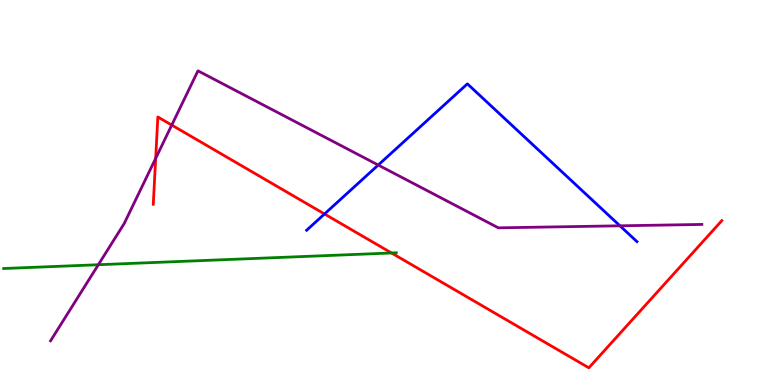[{'lines': ['blue', 'red'], 'intersections': [{'x': 4.19, 'y': 4.44}]}, {'lines': ['green', 'red'], 'intersections': [{'x': 5.05, 'y': 3.43}]}, {'lines': ['purple', 'red'], 'intersections': [{'x': 2.01, 'y': 5.89}, {'x': 2.22, 'y': 6.75}]}, {'lines': ['blue', 'green'], 'intersections': []}, {'lines': ['blue', 'purple'], 'intersections': [{'x': 4.88, 'y': 5.71}, {'x': 8.0, 'y': 4.13}]}, {'lines': ['green', 'purple'], 'intersections': [{'x': 1.27, 'y': 3.12}]}]